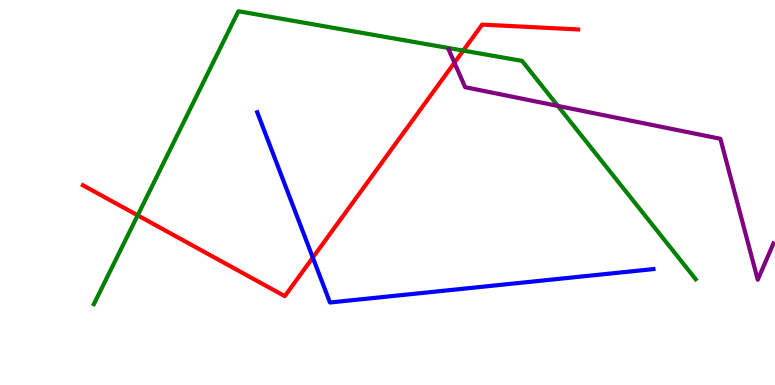[{'lines': ['blue', 'red'], 'intersections': [{'x': 4.04, 'y': 3.31}]}, {'lines': ['green', 'red'], 'intersections': [{'x': 1.78, 'y': 4.41}, {'x': 5.98, 'y': 8.69}]}, {'lines': ['purple', 'red'], 'intersections': [{'x': 5.86, 'y': 8.37}]}, {'lines': ['blue', 'green'], 'intersections': []}, {'lines': ['blue', 'purple'], 'intersections': []}, {'lines': ['green', 'purple'], 'intersections': [{'x': 7.2, 'y': 7.25}]}]